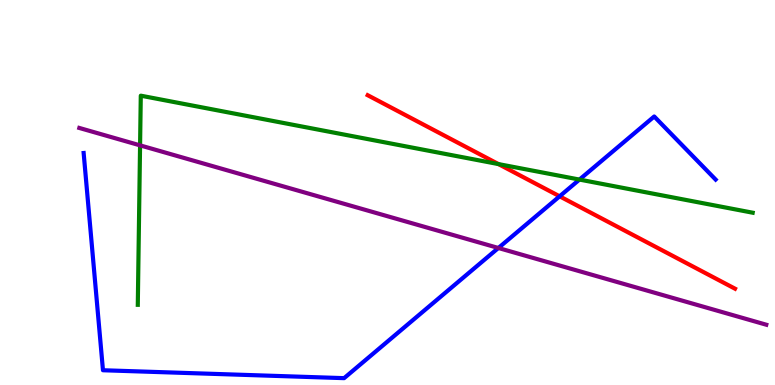[{'lines': ['blue', 'red'], 'intersections': [{'x': 7.22, 'y': 4.9}]}, {'lines': ['green', 'red'], 'intersections': [{'x': 6.43, 'y': 5.74}]}, {'lines': ['purple', 'red'], 'intersections': []}, {'lines': ['blue', 'green'], 'intersections': [{'x': 7.48, 'y': 5.34}]}, {'lines': ['blue', 'purple'], 'intersections': [{'x': 6.43, 'y': 3.56}]}, {'lines': ['green', 'purple'], 'intersections': [{'x': 1.81, 'y': 6.22}]}]